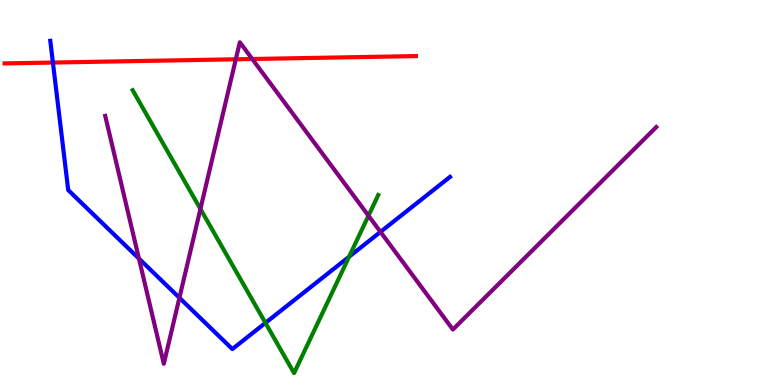[{'lines': ['blue', 'red'], 'intersections': [{'x': 0.683, 'y': 8.38}]}, {'lines': ['green', 'red'], 'intersections': []}, {'lines': ['purple', 'red'], 'intersections': [{'x': 3.04, 'y': 8.46}, {'x': 3.25, 'y': 8.47}]}, {'lines': ['blue', 'green'], 'intersections': [{'x': 3.43, 'y': 1.61}, {'x': 4.5, 'y': 3.33}]}, {'lines': ['blue', 'purple'], 'intersections': [{'x': 1.79, 'y': 3.28}, {'x': 2.32, 'y': 2.27}, {'x': 4.91, 'y': 3.98}]}, {'lines': ['green', 'purple'], 'intersections': [{'x': 2.59, 'y': 4.57}, {'x': 4.75, 'y': 4.4}]}]